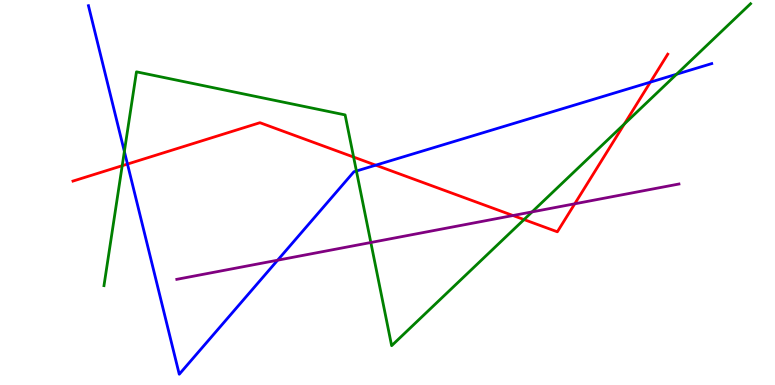[{'lines': ['blue', 'red'], 'intersections': [{'x': 1.64, 'y': 5.74}, {'x': 4.85, 'y': 5.71}, {'x': 8.39, 'y': 7.87}]}, {'lines': ['green', 'red'], 'intersections': [{'x': 1.58, 'y': 5.7}, {'x': 4.56, 'y': 5.92}, {'x': 6.76, 'y': 4.3}, {'x': 8.06, 'y': 6.78}]}, {'lines': ['purple', 'red'], 'intersections': [{'x': 6.62, 'y': 4.4}, {'x': 7.42, 'y': 4.71}]}, {'lines': ['blue', 'green'], 'intersections': [{'x': 1.6, 'y': 6.07}, {'x': 4.6, 'y': 5.56}, {'x': 8.73, 'y': 8.07}]}, {'lines': ['blue', 'purple'], 'intersections': [{'x': 3.58, 'y': 3.24}]}, {'lines': ['green', 'purple'], 'intersections': [{'x': 4.78, 'y': 3.7}, {'x': 6.87, 'y': 4.5}]}]